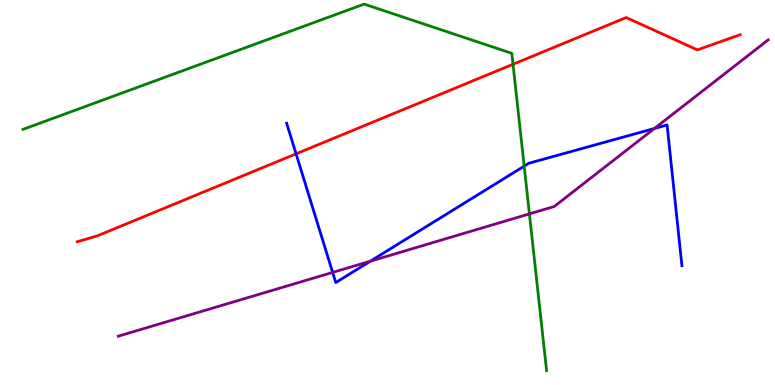[{'lines': ['blue', 'red'], 'intersections': [{'x': 3.82, 'y': 6.0}]}, {'lines': ['green', 'red'], 'intersections': [{'x': 6.62, 'y': 8.33}]}, {'lines': ['purple', 'red'], 'intersections': []}, {'lines': ['blue', 'green'], 'intersections': [{'x': 6.76, 'y': 5.68}]}, {'lines': ['blue', 'purple'], 'intersections': [{'x': 4.29, 'y': 2.92}, {'x': 4.78, 'y': 3.22}, {'x': 8.44, 'y': 6.66}]}, {'lines': ['green', 'purple'], 'intersections': [{'x': 6.83, 'y': 4.44}]}]